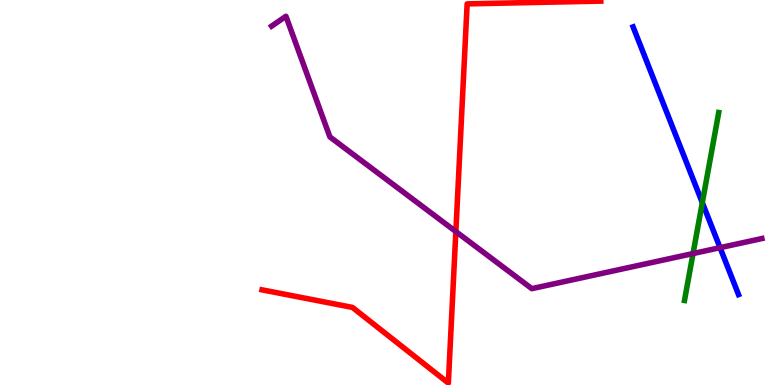[{'lines': ['blue', 'red'], 'intersections': []}, {'lines': ['green', 'red'], 'intersections': []}, {'lines': ['purple', 'red'], 'intersections': [{'x': 5.88, 'y': 3.99}]}, {'lines': ['blue', 'green'], 'intersections': [{'x': 9.06, 'y': 4.74}]}, {'lines': ['blue', 'purple'], 'intersections': [{'x': 9.29, 'y': 3.57}]}, {'lines': ['green', 'purple'], 'intersections': [{'x': 8.94, 'y': 3.41}]}]